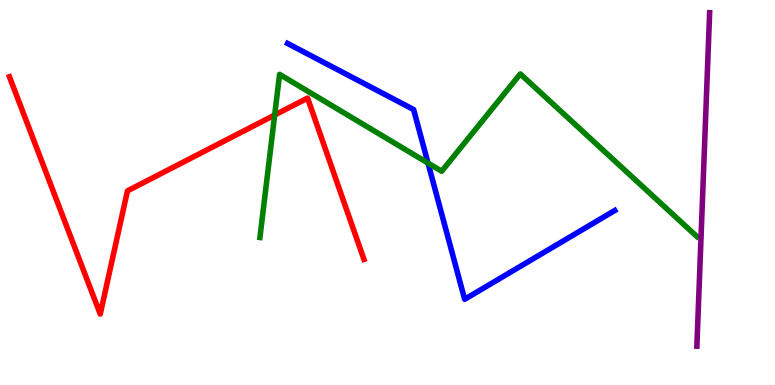[{'lines': ['blue', 'red'], 'intersections': []}, {'lines': ['green', 'red'], 'intersections': [{'x': 3.54, 'y': 7.01}]}, {'lines': ['purple', 'red'], 'intersections': []}, {'lines': ['blue', 'green'], 'intersections': [{'x': 5.52, 'y': 5.76}]}, {'lines': ['blue', 'purple'], 'intersections': []}, {'lines': ['green', 'purple'], 'intersections': []}]